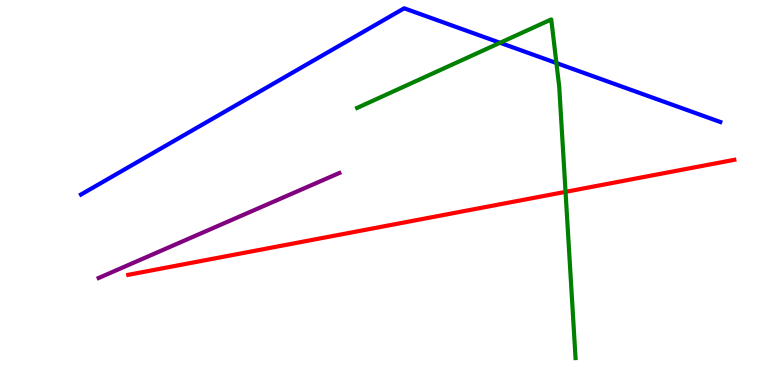[{'lines': ['blue', 'red'], 'intersections': []}, {'lines': ['green', 'red'], 'intersections': [{'x': 7.3, 'y': 5.02}]}, {'lines': ['purple', 'red'], 'intersections': []}, {'lines': ['blue', 'green'], 'intersections': [{'x': 6.45, 'y': 8.89}, {'x': 7.18, 'y': 8.36}]}, {'lines': ['blue', 'purple'], 'intersections': []}, {'lines': ['green', 'purple'], 'intersections': []}]